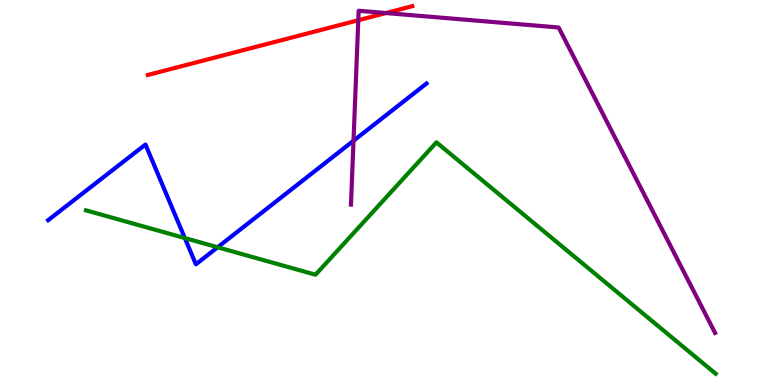[{'lines': ['blue', 'red'], 'intersections': []}, {'lines': ['green', 'red'], 'intersections': []}, {'lines': ['purple', 'red'], 'intersections': [{'x': 4.62, 'y': 9.47}, {'x': 4.98, 'y': 9.66}]}, {'lines': ['blue', 'green'], 'intersections': [{'x': 2.38, 'y': 3.82}, {'x': 2.81, 'y': 3.58}]}, {'lines': ['blue', 'purple'], 'intersections': [{'x': 4.56, 'y': 6.34}]}, {'lines': ['green', 'purple'], 'intersections': []}]